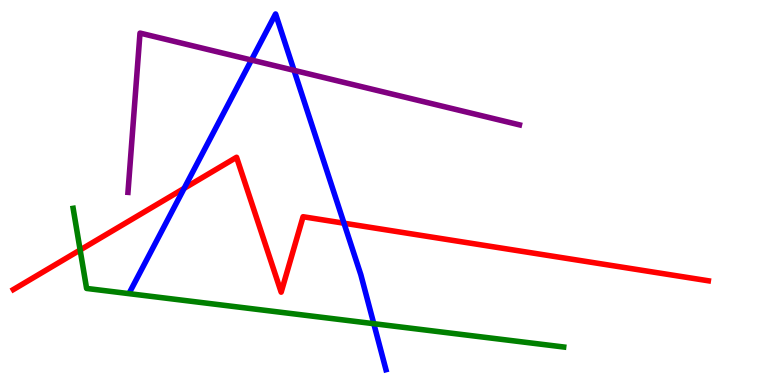[{'lines': ['blue', 'red'], 'intersections': [{'x': 2.38, 'y': 5.11}, {'x': 4.44, 'y': 4.2}]}, {'lines': ['green', 'red'], 'intersections': [{'x': 1.03, 'y': 3.51}]}, {'lines': ['purple', 'red'], 'intersections': []}, {'lines': ['blue', 'green'], 'intersections': [{'x': 4.82, 'y': 1.59}]}, {'lines': ['blue', 'purple'], 'intersections': [{'x': 3.24, 'y': 8.44}, {'x': 3.79, 'y': 8.17}]}, {'lines': ['green', 'purple'], 'intersections': []}]